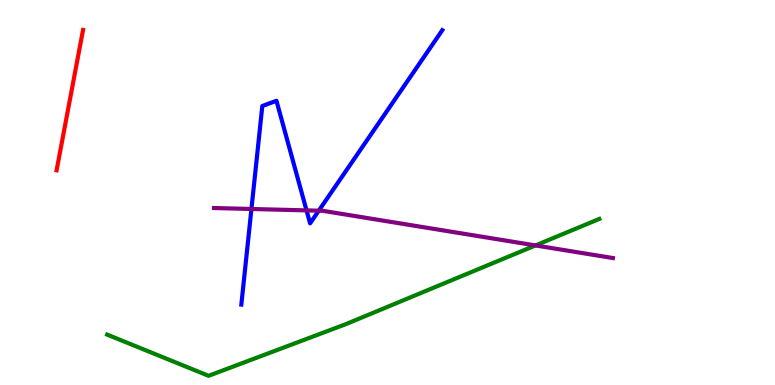[{'lines': ['blue', 'red'], 'intersections': []}, {'lines': ['green', 'red'], 'intersections': []}, {'lines': ['purple', 'red'], 'intersections': []}, {'lines': ['blue', 'green'], 'intersections': []}, {'lines': ['blue', 'purple'], 'intersections': [{'x': 3.24, 'y': 4.57}, {'x': 3.96, 'y': 4.54}, {'x': 4.11, 'y': 4.53}]}, {'lines': ['green', 'purple'], 'intersections': [{'x': 6.91, 'y': 3.63}]}]